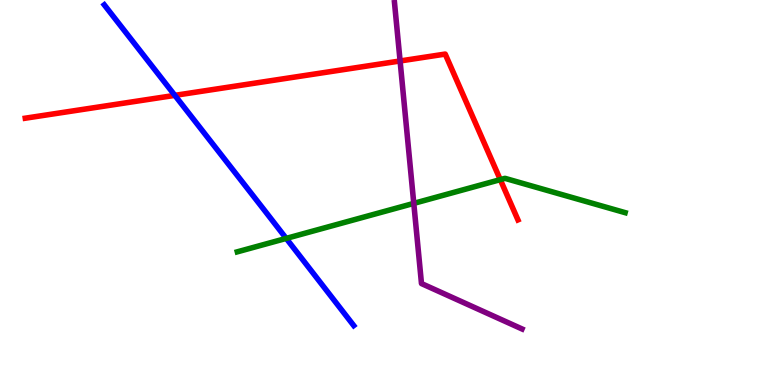[{'lines': ['blue', 'red'], 'intersections': [{'x': 2.26, 'y': 7.52}]}, {'lines': ['green', 'red'], 'intersections': [{'x': 6.46, 'y': 5.33}]}, {'lines': ['purple', 'red'], 'intersections': [{'x': 5.16, 'y': 8.42}]}, {'lines': ['blue', 'green'], 'intersections': [{'x': 3.69, 'y': 3.81}]}, {'lines': ['blue', 'purple'], 'intersections': []}, {'lines': ['green', 'purple'], 'intersections': [{'x': 5.34, 'y': 4.72}]}]